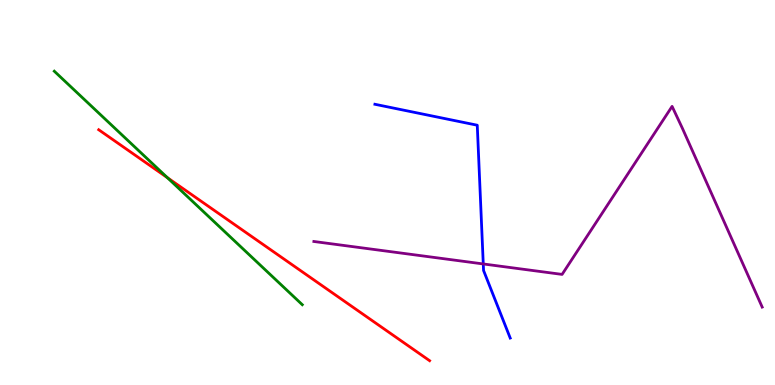[{'lines': ['blue', 'red'], 'intersections': []}, {'lines': ['green', 'red'], 'intersections': [{'x': 2.16, 'y': 5.39}]}, {'lines': ['purple', 'red'], 'intersections': []}, {'lines': ['blue', 'green'], 'intersections': []}, {'lines': ['blue', 'purple'], 'intersections': [{'x': 6.24, 'y': 3.14}]}, {'lines': ['green', 'purple'], 'intersections': []}]